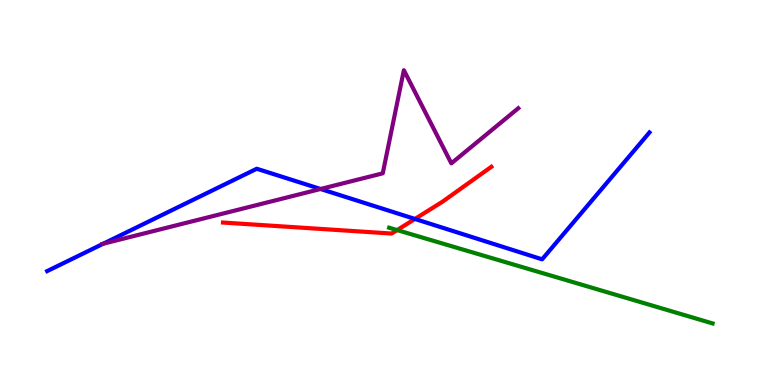[{'lines': ['blue', 'red'], 'intersections': [{'x': 5.35, 'y': 4.31}]}, {'lines': ['green', 'red'], 'intersections': [{'x': 5.12, 'y': 4.02}]}, {'lines': ['purple', 'red'], 'intersections': []}, {'lines': ['blue', 'green'], 'intersections': []}, {'lines': ['blue', 'purple'], 'intersections': [{'x': 1.33, 'y': 3.67}, {'x': 4.14, 'y': 5.09}]}, {'lines': ['green', 'purple'], 'intersections': []}]